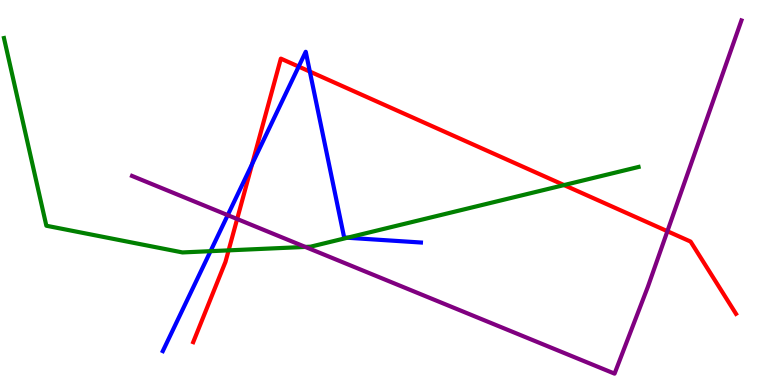[{'lines': ['blue', 'red'], 'intersections': [{'x': 3.25, 'y': 5.74}, {'x': 3.85, 'y': 8.27}, {'x': 4.0, 'y': 8.14}]}, {'lines': ['green', 'red'], 'intersections': [{'x': 2.95, 'y': 3.5}, {'x': 7.28, 'y': 5.19}]}, {'lines': ['purple', 'red'], 'intersections': [{'x': 3.06, 'y': 4.31}, {'x': 8.61, 'y': 3.99}]}, {'lines': ['blue', 'green'], 'intersections': [{'x': 2.72, 'y': 3.48}, {'x': 4.48, 'y': 3.82}]}, {'lines': ['blue', 'purple'], 'intersections': [{'x': 2.94, 'y': 4.41}]}, {'lines': ['green', 'purple'], 'intersections': [{'x': 3.94, 'y': 3.59}]}]